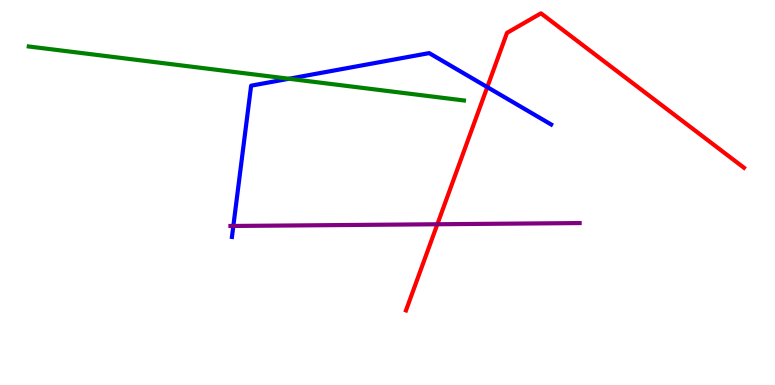[{'lines': ['blue', 'red'], 'intersections': [{'x': 6.29, 'y': 7.74}]}, {'lines': ['green', 'red'], 'intersections': []}, {'lines': ['purple', 'red'], 'intersections': [{'x': 5.64, 'y': 4.18}]}, {'lines': ['blue', 'green'], 'intersections': [{'x': 3.73, 'y': 7.95}]}, {'lines': ['blue', 'purple'], 'intersections': [{'x': 3.01, 'y': 4.13}]}, {'lines': ['green', 'purple'], 'intersections': []}]